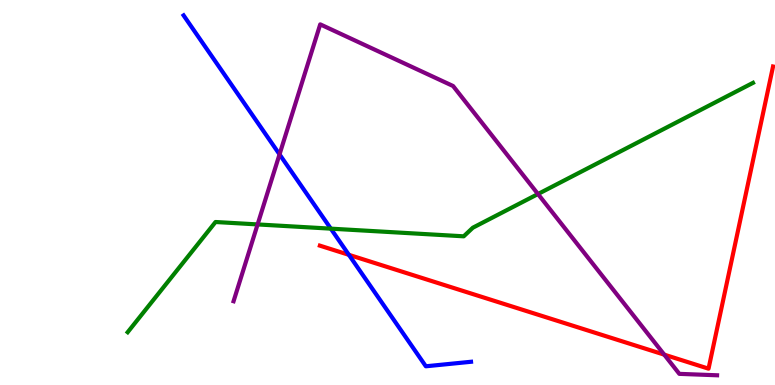[{'lines': ['blue', 'red'], 'intersections': [{'x': 4.5, 'y': 3.38}]}, {'lines': ['green', 'red'], 'intersections': []}, {'lines': ['purple', 'red'], 'intersections': [{'x': 8.57, 'y': 0.789}]}, {'lines': ['blue', 'green'], 'intersections': [{'x': 4.27, 'y': 4.06}]}, {'lines': ['blue', 'purple'], 'intersections': [{'x': 3.61, 'y': 5.99}]}, {'lines': ['green', 'purple'], 'intersections': [{'x': 3.32, 'y': 4.17}, {'x': 6.94, 'y': 4.96}]}]